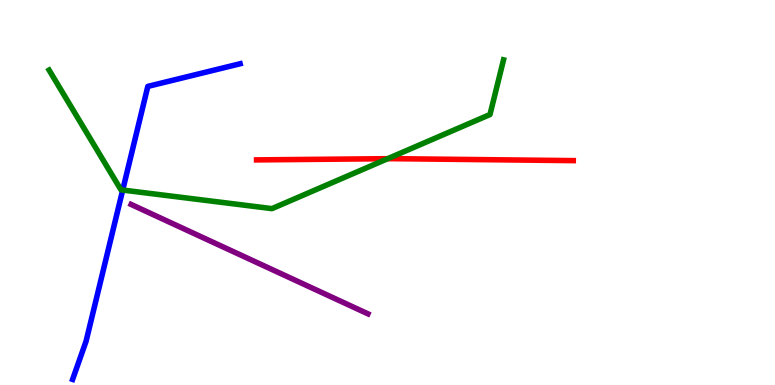[{'lines': ['blue', 'red'], 'intersections': []}, {'lines': ['green', 'red'], 'intersections': [{'x': 5.0, 'y': 5.88}]}, {'lines': ['purple', 'red'], 'intersections': []}, {'lines': ['blue', 'green'], 'intersections': [{'x': 1.58, 'y': 5.06}]}, {'lines': ['blue', 'purple'], 'intersections': []}, {'lines': ['green', 'purple'], 'intersections': []}]